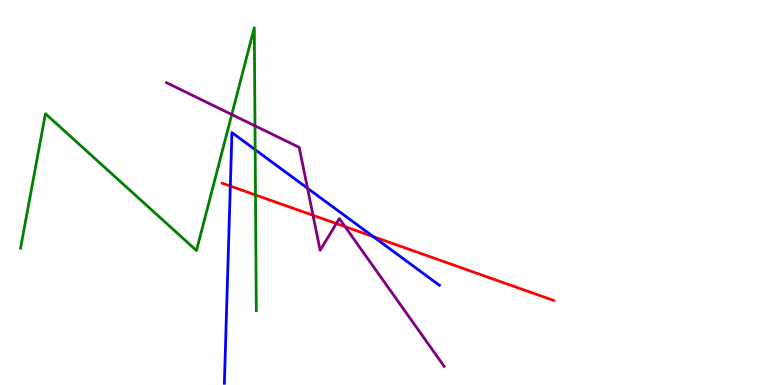[{'lines': ['blue', 'red'], 'intersections': [{'x': 2.97, 'y': 5.17}, {'x': 4.82, 'y': 3.85}]}, {'lines': ['green', 'red'], 'intersections': [{'x': 3.3, 'y': 4.94}]}, {'lines': ['purple', 'red'], 'intersections': [{'x': 4.04, 'y': 4.41}, {'x': 4.34, 'y': 4.19}, {'x': 4.45, 'y': 4.11}]}, {'lines': ['blue', 'green'], 'intersections': [{'x': 3.29, 'y': 6.11}]}, {'lines': ['blue', 'purple'], 'intersections': [{'x': 3.97, 'y': 5.11}]}, {'lines': ['green', 'purple'], 'intersections': [{'x': 2.99, 'y': 7.03}, {'x': 3.29, 'y': 6.73}]}]